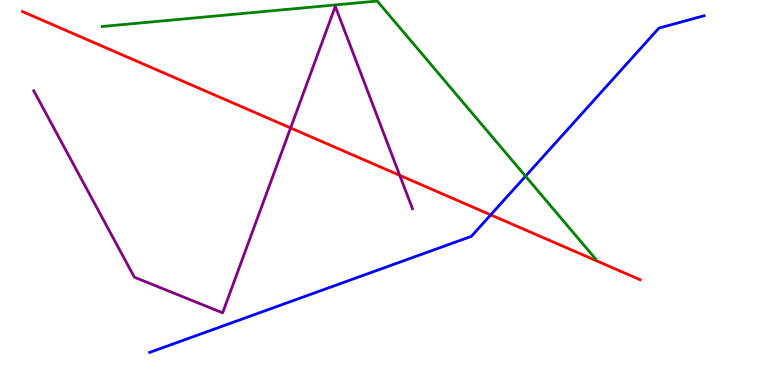[{'lines': ['blue', 'red'], 'intersections': [{'x': 6.33, 'y': 4.42}]}, {'lines': ['green', 'red'], 'intersections': []}, {'lines': ['purple', 'red'], 'intersections': [{'x': 3.75, 'y': 6.68}, {'x': 5.16, 'y': 5.45}]}, {'lines': ['blue', 'green'], 'intersections': [{'x': 6.78, 'y': 5.42}]}, {'lines': ['blue', 'purple'], 'intersections': []}, {'lines': ['green', 'purple'], 'intersections': []}]